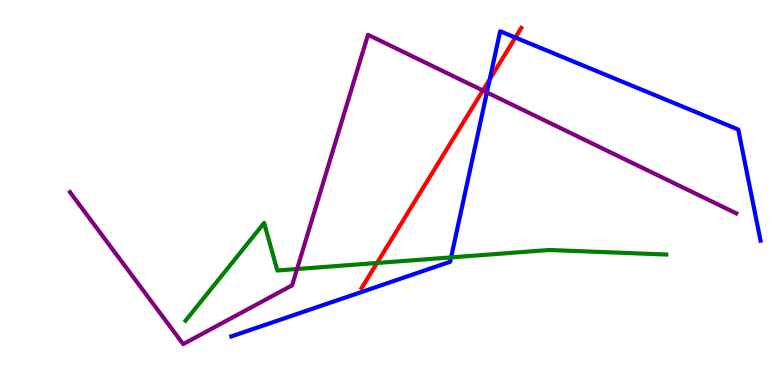[{'lines': ['blue', 'red'], 'intersections': [{'x': 6.32, 'y': 7.94}, {'x': 6.65, 'y': 9.02}]}, {'lines': ['green', 'red'], 'intersections': [{'x': 4.86, 'y': 3.17}]}, {'lines': ['purple', 'red'], 'intersections': [{'x': 6.23, 'y': 7.65}]}, {'lines': ['blue', 'green'], 'intersections': [{'x': 5.82, 'y': 3.31}]}, {'lines': ['blue', 'purple'], 'intersections': [{'x': 6.28, 'y': 7.6}]}, {'lines': ['green', 'purple'], 'intersections': [{'x': 3.83, 'y': 3.01}]}]